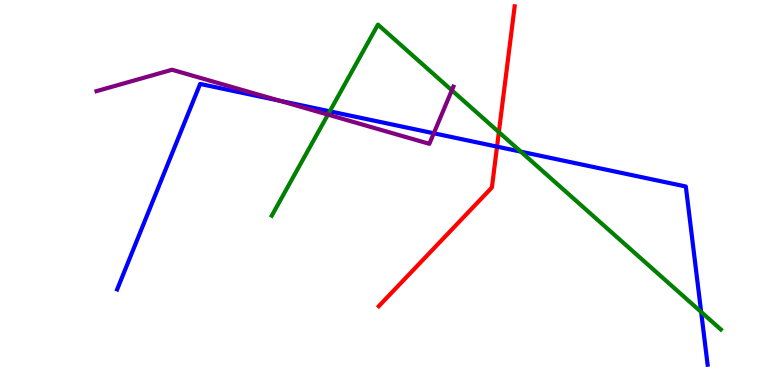[{'lines': ['blue', 'red'], 'intersections': [{'x': 6.41, 'y': 6.19}]}, {'lines': ['green', 'red'], 'intersections': [{'x': 6.44, 'y': 6.57}]}, {'lines': ['purple', 'red'], 'intersections': []}, {'lines': ['blue', 'green'], 'intersections': [{'x': 4.26, 'y': 7.11}, {'x': 6.72, 'y': 6.06}, {'x': 9.05, 'y': 1.9}]}, {'lines': ['blue', 'purple'], 'intersections': [{'x': 3.61, 'y': 7.38}, {'x': 5.6, 'y': 6.54}]}, {'lines': ['green', 'purple'], 'intersections': [{'x': 4.23, 'y': 7.02}, {'x': 5.83, 'y': 7.65}]}]